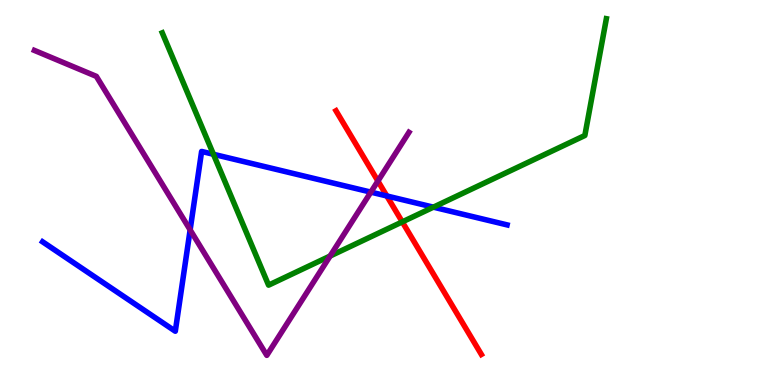[{'lines': ['blue', 'red'], 'intersections': [{'x': 4.99, 'y': 4.91}]}, {'lines': ['green', 'red'], 'intersections': [{'x': 5.19, 'y': 4.24}]}, {'lines': ['purple', 'red'], 'intersections': [{'x': 4.88, 'y': 5.3}]}, {'lines': ['blue', 'green'], 'intersections': [{'x': 2.75, 'y': 5.99}, {'x': 5.59, 'y': 4.62}]}, {'lines': ['blue', 'purple'], 'intersections': [{'x': 2.45, 'y': 4.03}, {'x': 4.79, 'y': 5.01}]}, {'lines': ['green', 'purple'], 'intersections': [{'x': 4.26, 'y': 3.35}]}]